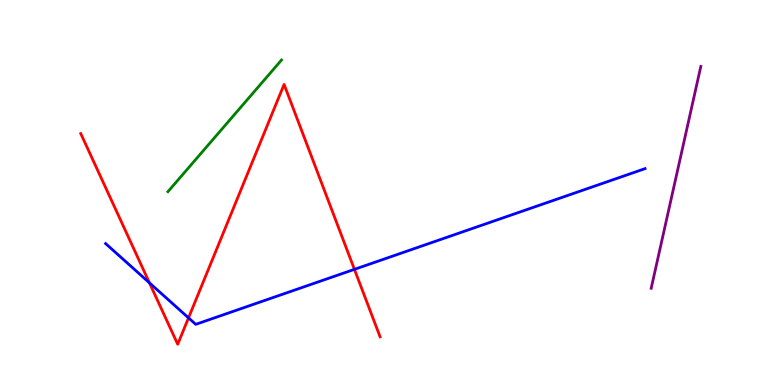[{'lines': ['blue', 'red'], 'intersections': [{'x': 1.93, 'y': 2.65}, {'x': 2.43, 'y': 1.74}, {'x': 4.57, 'y': 3.0}]}, {'lines': ['green', 'red'], 'intersections': []}, {'lines': ['purple', 'red'], 'intersections': []}, {'lines': ['blue', 'green'], 'intersections': []}, {'lines': ['blue', 'purple'], 'intersections': []}, {'lines': ['green', 'purple'], 'intersections': []}]